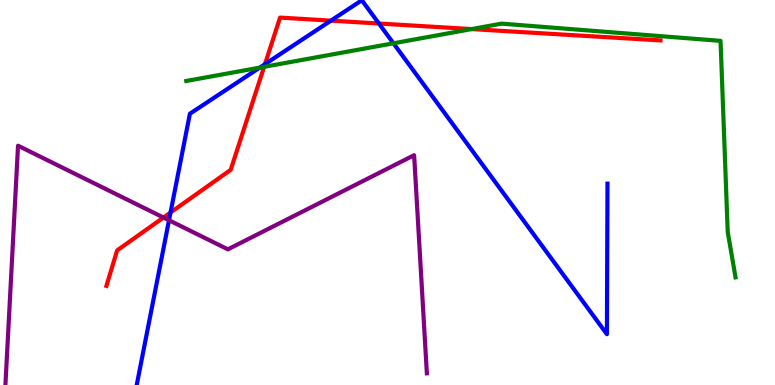[{'lines': ['blue', 'red'], 'intersections': [{'x': 2.2, 'y': 4.48}, {'x': 3.42, 'y': 8.33}, {'x': 4.27, 'y': 9.46}, {'x': 4.89, 'y': 9.39}]}, {'lines': ['green', 'red'], 'intersections': [{'x': 3.41, 'y': 8.26}, {'x': 6.09, 'y': 9.24}]}, {'lines': ['purple', 'red'], 'intersections': [{'x': 2.11, 'y': 4.35}]}, {'lines': ['blue', 'green'], 'intersections': [{'x': 3.35, 'y': 8.24}, {'x': 5.08, 'y': 8.88}]}, {'lines': ['blue', 'purple'], 'intersections': [{'x': 2.18, 'y': 4.28}]}, {'lines': ['green', 'purple'], 'intersections': []}]